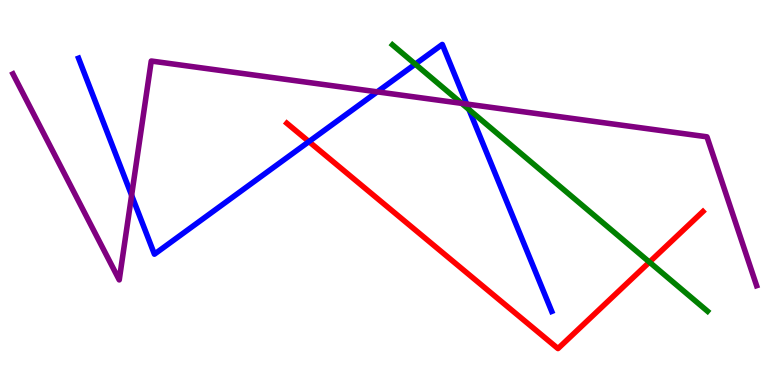[{'lines': ['blue', 'red'], 'intersections': [{'x': 3.99, 'y': 6.32}]}, {'lines': ['green', 'red'], 'intersections': [{'x': 8.38, 'y': 3.19}]}, {'lines': ['purple', 'red'], 'intersections': []}, {'lines': ['blue', 'green'], 'intersections': [{'x': 5.36, 'y': 8.33}, {'x': 6.05, 'y': 7.16}]}, {'lines': ['blue', 'purple'], 'intersections': [{'x': 1.7, 'y': 4.93}, {'x': 4.87, 'y': 7.61}, {'x': 6.02, 'y': 7.3}]}, {'lines': ['green', 'purple'], 'intersections': [{'x': 5.96, 'y': 7.32}]}]